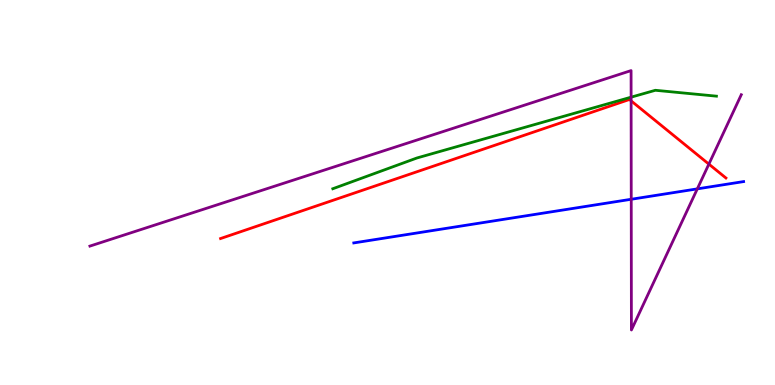[{'lines': ['blue', 'red'], 'intersections': []}, {'lines': ['green', 'red'], 'intersections': []}, {'lines': ['purple', 'red'], 'intersections': [{'x': 8.14, 'y': 7.38}, {'x': 9.15, 'y': 5.74}]}, {'lines': ['blue', 'green'], 'intersections': []}, {'lines': ['blue', 'purple'], 'intersections': [{'x': 8.15, 'y': 4.82}, {'x': 9.0, 'y': 5.09}]}, {'lines': ['green', 'purple'], 'intersections': [{'x': 8.14, 'y': 7.48}]}]